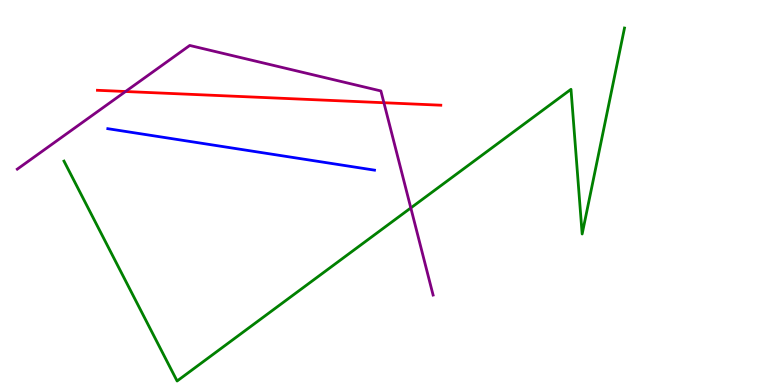[{'lines': ['blue', 'red'], 'intersections': []}, {'lines': ['green', 'red'], 'intersections': []}, {'lines': ['purple', 'red'], 'intersections': [{'x': 1.62, 'y': 7.62}, {'x': 4.95, 'y': 7.33}]}, {'lines': ['blue', 'green'], 'intersections': []}, {'lines': ['blue', 'purple'], 'intersections': []}, {'lines': ['green', 'purple'], 'intersections': [{'x': 5.3, 'y': 4.6}]}]